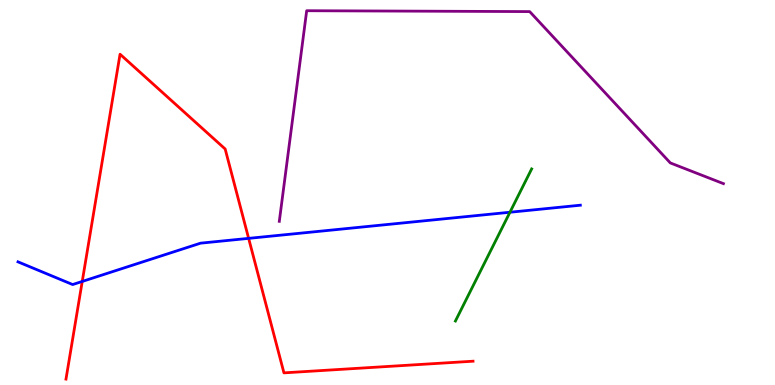[{'lines': ['blue', 'red'], 'intersections': [{'x': 1.06, 'y': 2.69}, {'x': 3.21, 'y': 3.81}]}, {'lines': ['green', 'red'], 'intersections': []}, {'lines': ['purple', 'red'], 'intersections': []}, {'lines': ['blue', 'green'], 'intersections': [{'x': 6.58, 'y': 4.49}]}, {'lines': ['blue', 'purple'], 'intersections': []}, {'lines': ['green', 'purple'], 'intersections': []}]